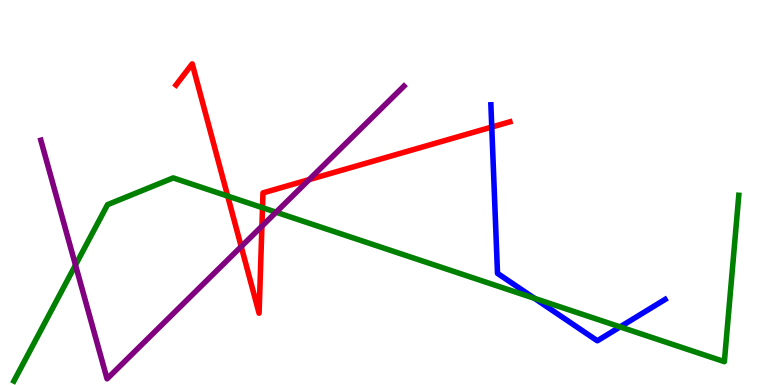[{'lines': ['blue', 'red'], 'intersections': [{'x': 6.35, 'y': 6.7}]}, {'lines': ['green', 'red'], 'intersections': [{'x': 2.94, 'y': 4.91}, {'x': 3.39, 'y': 4.61}]}, {'lines': ['purple', 'red'], 'intersections': [{'x': 3.11, 'y': 3.6}, {'x': 3.38, 'y': 4.13}, {'x': 3.99, 'y': 5.33}]}, {'lines': ['blue', 'green'], 'intersections': [{'x': 6.9, 'y': 2.25}, {'x': 8.0, 'y': 1.51}]}, {'lines': ['blue', 'purple'], 'intersections': []}, {'lines': ['green', 'purple'], 'intersections': [{'x': 0.974, 'y': 3.12}, {'x': 3.56, 'y': 4.49}]}]